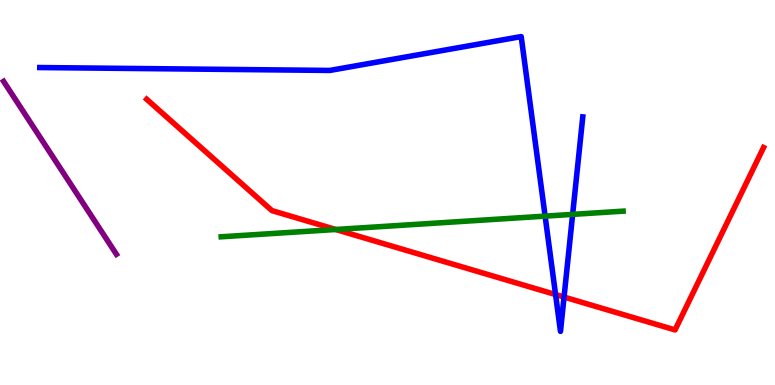[{'lines': ['blue', 'red'], 'intersections': [{'x': 7.17, 'y': 2.35}, {'x': 7.28, 'y': 2.28}]}, {'lines': ['green', 'red'], 'intersections': [{'x': 4.33, 'y': 4.04}]}, {'lines': ['purple', 'red'], 'intersections': []}, {'lines': ['blue', 'green'], 'intersections': [{'x': 7.03, 'y': 4.39}, {'x': 7.39, 'y': 4.43}]}, {'lines': ['blue', 'purple'], 'intersections': []}, {'lines': ['green', 'purple'], 'intersections': []}]